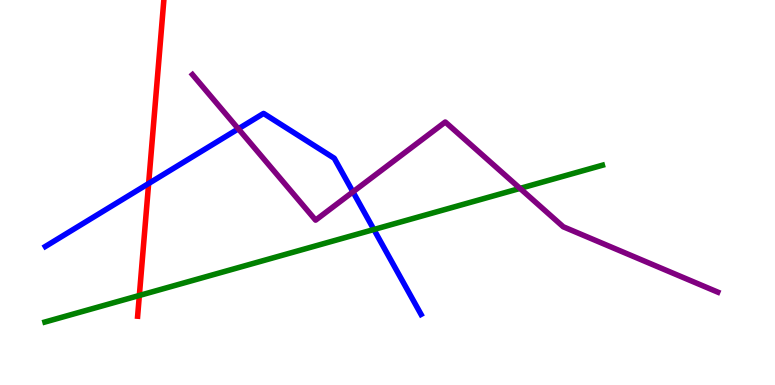[{'lines': ['blue', 'red'], 'intersections': [{'x': 1.92, 'y': 5.23}]}, {'lines': ['green', 'red'], 'intersections': [{'x': 1.8, 'y': 2.33}]}, {'lines': ['purple', 'red'], 'intersections': []}, {'lines': ['blue', 'green'], 'intersections': [{'x': 4.82, 'y': 4.04}]}, {'lines': ['blue', 'purple'], 'intersections': [{'x': 3.08, 'y': 6.65}, {'x': 4.55, 'y': 5.02}]}, {'lines': ['green', 'purple'], 'intersections': [{'x': 6.71, 'y': 5.11}]}]